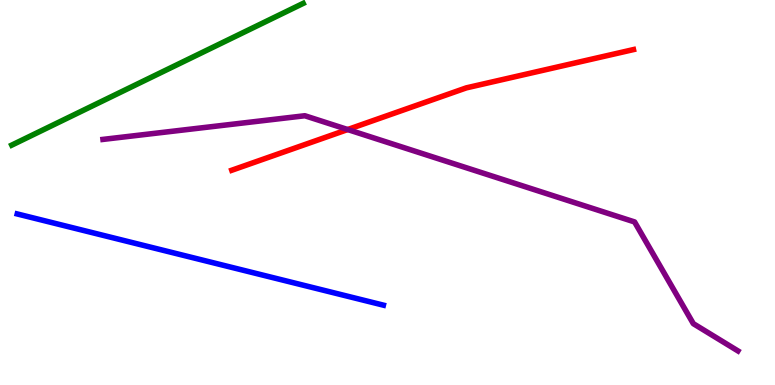[{'lines': ['blue', 'red'], 'intersections': []}, {'lines': ['green', 'red'], 'intersections': []}, {'lines': ['purple', 'red'], 'intersections': [{'x': 4.49, 'y': 6.64}]}, {'lines': ['blue', 'green'], 'intersections': []}, {'lines': ['blue', 'purple'], 'intersections': []}, {'lines': ['green', 'purple'], 'intersections': []}]